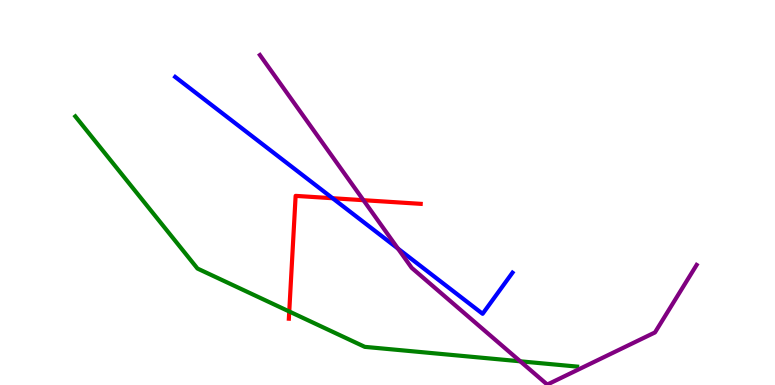[{'lines': ['blue', 'red'], 'intersections': [{'x': 4.29, 'y': 4.85}]}, {'lines': ['green', 'red'], 'intersections': [{'x': 3.73, 'y': 1.91}]}, {'lines': ['purple', 'red'], 'intersections': [{'x': 4.69, 'y': 4.8}]}, {'lines': ['blue', 'green'], 'intersections': []}, {'lines': ['blue', 'purple'], 'intersections': [{'x': 5.13, 'y': 3.54}]}, {'lines': ['green', 'purple'], 'intersections': [{'x': 6.71, 'y': 0.615}]}]